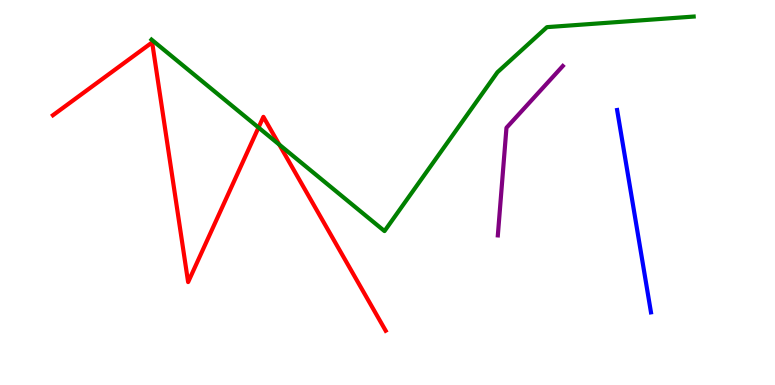[{'lines': ['blue', 'red'], 'intersections': []}, {'lines': ['green', 'red'], 'intersections': [{'x': 3.34, 'y': 6.69}, {'x': 3.6, 'y': 6.24}]}, {'lines': ['purple', 'red'], 'intersections': []}, {'lines': ['blue', 'green'], 'intersections': []}, {'lines': ['blue', 'purple'], 'intersections': []}, {'lines': ['green', 'purple'], 'intersections': []}]